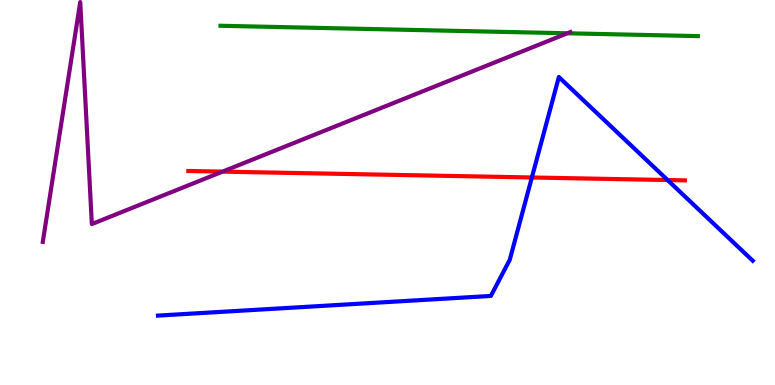[{'lines': ['blue', 'red'], 'intersections': [{'x': 6.86, 'y': 5.39}, {'x': 8.61, 'y': 5.32}]}, {'lines': ['green', 'red'], 'intersections': []}, {'lines': ['purple', 'red'], 'intersections': [{'x': 2.87, 'y': 5.54}]}, {'lines': ['blue', 'green'], 'intersections': []}, {'lines': ['blue', 'purple'], 'intersections': []}, {'lines': ['green', 'purple'], 'intersections': [{'x': 7.32, 'y': 9.14}]}]